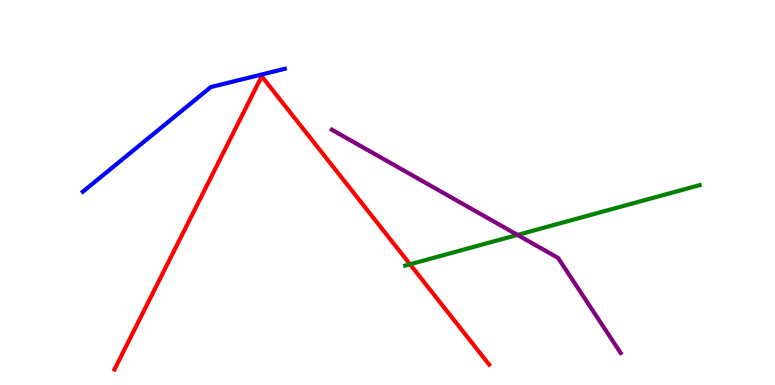[{'lines': ['blue', 'red'], 'intersections': []}, {'lines': ['green', 'red'], 'intersections': [{'x': 5.29, 'y': 3.14}]}, {'lines': ['purple', 'red'], 'intersections': []}, {'lines': ['blue', 'green'], 'intersections': []}, {'lines': ['blue', 'purple'], 'intersections': []}, {'lines': ['green', 'purple'], 'intersections': [{'x': 6.68, 'y': 3.9}]}]